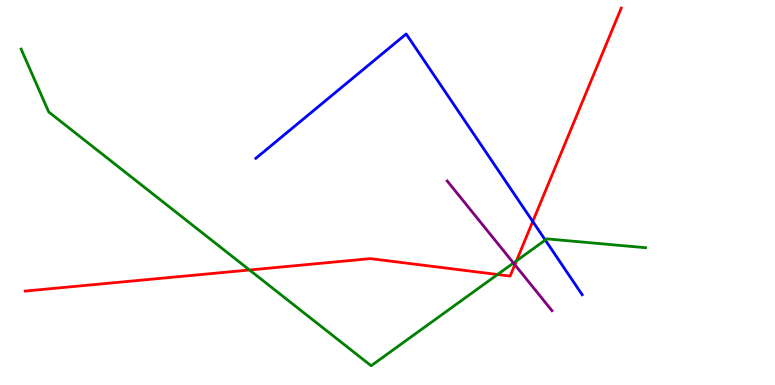[{'lines': ['blue', 'red'], 'intersections': [{'x': 6.87, 'y': 4.25}]}, {'lines': ['green', 'red'], 'intersections': [{'x': 3.22, 'y': 2.99}, {'x': 6.42, 'y': 2.87}, {'x': 6.66, 'y': 3.22}]}, {'lines': ['purple', 'red'], 'intersections': [{'x': 6.64, 'y': 3.12}]}, {'lines': ['blue', 'green'], 'intersections': [{'x': 7.04, 'y': 3.76}]}, {'lines': ['blue', 'purple'], 'intersections': []}, {'lines': ['green', 'purple'], 'intersections': [{'x': 6.63, 'y': 3.17}]}]